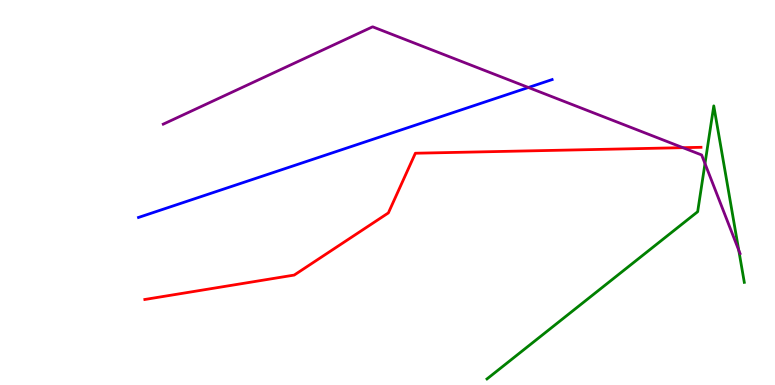[{'lines': ['blue', 'red'], 'intersections': []}, {'lines': ['green', 'red'], 'intersections': []}, {'lines': ['purple', 'red'], 'intersections': [{'x': 8.81, 'y': 6.16}]}, {'lines': ['blue', 'green'], 'intersections': []}, {'lines': ['blue', 'purple'], 'intersections': [{'x': 6.82, 'y': 7.73}]}, {'lines': ['green', 'purple'], 'intersections': [{'x': 9.1, 'y': 5.75}, {'x': 9.53, 'y': 3.5}]}]